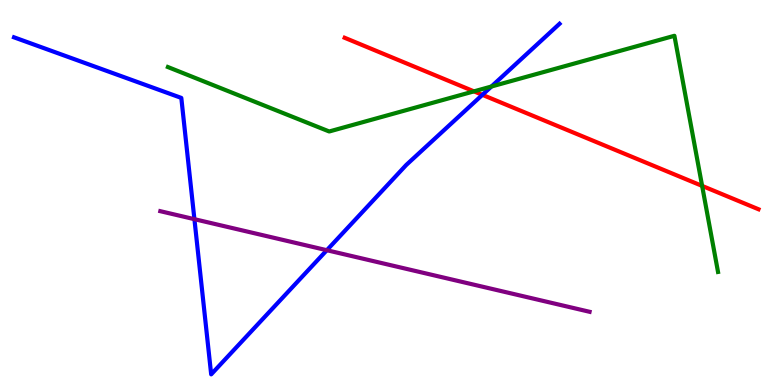[{'lines': ['blue', 'red'], 'intersections': [{'x': 6.22, 'y': 7.54}]}, {'lines': ['green', 'red'], 'intersections': [{'x': 6.12, 'y': 7.63}, {'x': 9.06, 'y': 5.17}]}, {'lines': ['purple', 'red'], 'intersections': []}, {'lines': ['blue', 'green'], 'intersections': [{'x': 6.34, 'y': 7.75}]}, {'lines': ['blue', 'purple'], 'intersections': [{'x': 2.51, 'y': 4.31}, {'x': 4.22, 'y': 3.5}]}, {'lines': ['green', 'purple'], 'intersections': []}]